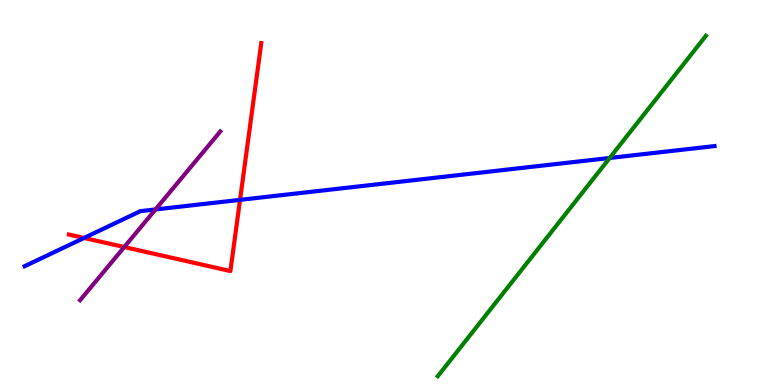[{'lines': ['blue', 'red'], 'intersections': [{'x': 1.08, 'y': 3.82}, {'x': 3.1, 'y': 4.81}]}, {'lines': ['green', 'red'], 'intersections': []}, {'lines': ['purple', 'red'], 'intersections': [{'x': 1.6, 'y': 3.58}]}, {'lines': ['blue', 'green'], 'intersections': [{'x': 7.87, 'y': 5.9}]}, {'lines': ['blue', 'purple'], 'intersections': [{'x': 2.01, 'y': 4.56}]}, {'lines': ['green', 'purple'], 'intersections': []}]